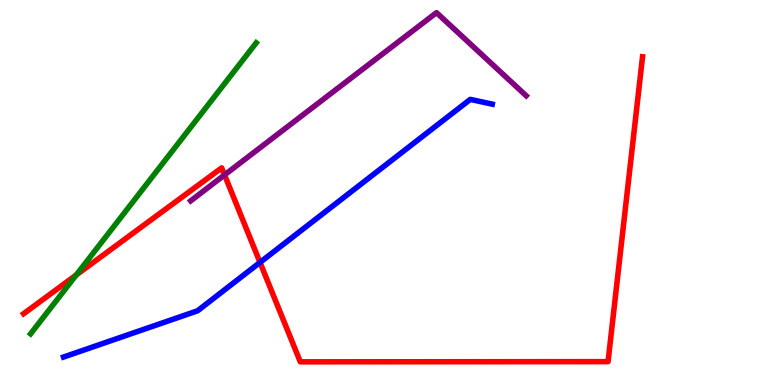[{'lines': ['blue', 'red'], 'intersections': [{'x': 3.35, 'y': 3.18}]}, {'lines': ['green', 'red'], 'intersections': [{'x': 0.983, 'y': 2.86}]}, {'lines': ['purple', 'red'], 'intersections': [{'x': 2.9, 'y': 5.46}]}, {'lines': ['blue', 'green'], 'intersections': []}, {'lines': ['blue', 'purple'], 'intersections': []}, {'lines': ['green', 'purple'], 'intersections': []}]